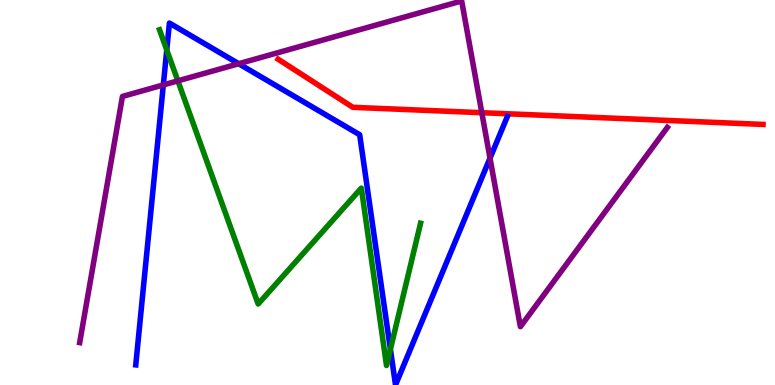[{'lines': ['blue', 'red'], 'intersections': []}, {'lines': ['green', 'red'], 'intersections': []}, {'lines': ['purple', 'red'], 'intersections': [{'x': 6.22, 'y': 7.07}]}, {'lines': ['blue', 'green'], 'intersections': [{'x': 2.15, 'y': 8.7}, {'x': 5.04, 'y': 0.929}]}, {'lines': ['blue', 'purple'], 'intersections': [{'x': 2.11, 'y': 7.79}, {'x': 3.08, 'y': 8.34}, {'x': 6.32, 'y': 5.89}]}, {'lines': ['green', 'purple'], 'intersections': [{'x': 2.3, 'y': 7.9}]}]